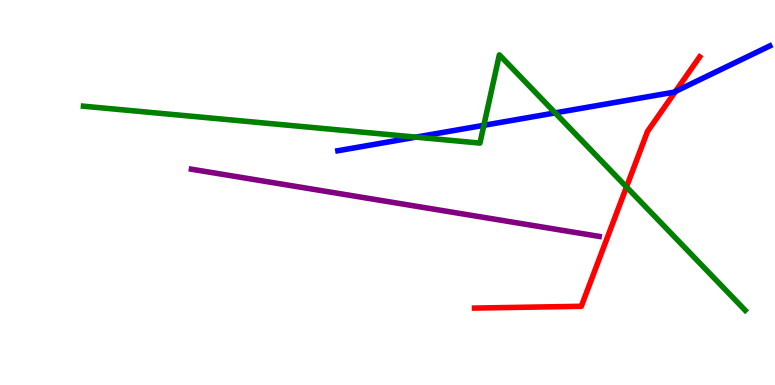[{'lines': ['blue', 'red'], 'intersections': [{'x': 8.72, 'y': 7.63}]}, {'lines': ['green', 'red'], 'intersections': [{'x': 8.08, 'y': 5.14}]}, {'lines': ['purple', 'red'], 'intersections': []}, {'lines': ['blue', 'green'], 'intersections': [{'x': 5.37, 'y': 6.44}, {'x': 6.24, 'y': 6.75}, {'x': 7.16, 'y': 7.07}]}, {'lines': ['blue', 'purple'], 'intersections': []}, {'lines': ['green', 'purple'], 'intersections': []}]